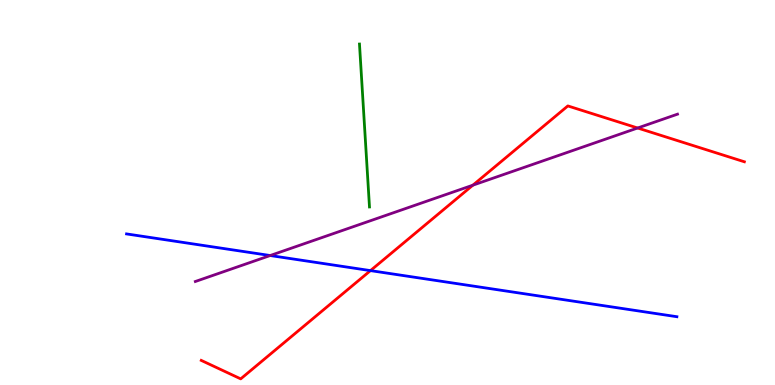[{'lines': ['blue', 'red'], 'intersections': [{'x': 4.78, 'y': 2.97}]}, {'lines': ['green', 'red'], 'intersections': []}, {'lines': ['purple', 'red'], 'intersections': [{'x': 6.1, 'y': 5.19}, {'x': 8.23, 'y': 6.68}]}, {'lines': ['blue', 'green'], 'intersections': []}, {'lines': ['blue', 'purple'], 'intersections': [{'x': 3.49, 'y': 3.36}]}, {'lines': ['green', 'purple'], 'intersections': []}]